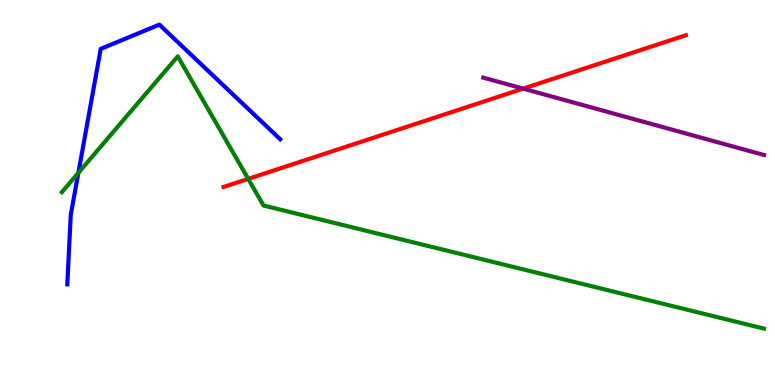[{'lines': ['blue', 'red'], 'intersections': []}, {'lines': ['green', 'red'], 'intersections': [{'x': 3.2, 'y': 5.35}]}, {'lines': ['purple', 'red'], 'intersections': [{'x': 6.75, 'y': 7.7}]}, {'lines': ['blue', 'green'], 'intersections': [{'x': 1.01, 'y': 5.51}]}, {'lines': ['blue', 'purple'], 'intersections': []}, {'lines': ['green', 'purple'], 'intersections': []}]